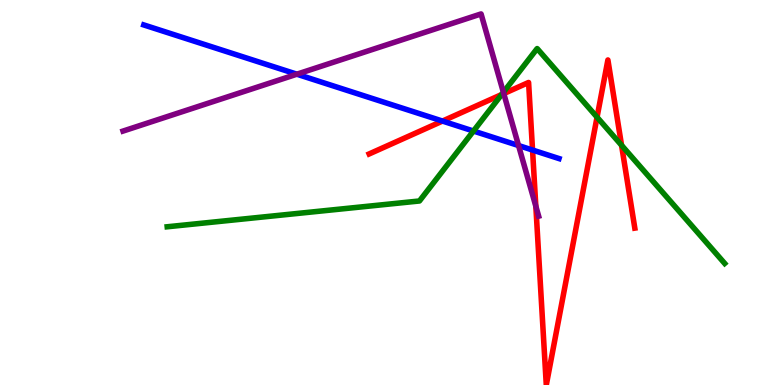[{'lines': ['blue', 'red'], 'intersections': [{'x': 5.71, 'y': 6.86}, {'x': 6.87, 'y': 6.1}]}, {'lines': ['green', 'red'], 'intersections': [{'x': 6.47, 'y': 7.54}, {'x': 7.7, 'y': 6.96}, {'x': 8.02, 'y': 6.23}]}, {'lines': ['purple', 'red'], 'intersections': [{'x': 6.5, 'y': 7.57}, {'x': 6.91, 'y': 4.64}]}, {'lines': ['blue', 'green'], 'intersections': [{'x': 6.11, 'y': 6.6}]}, {'lines': ['blue', 'purple'], 'intersections': [{'x': 3.83, 'y': 8.07}, {'x': 6.69, 'y': 6.22}]}, {'lines': ['green', 'purple'], 'intersections': [{'x': 6.5, 'y': 7.6}]}]